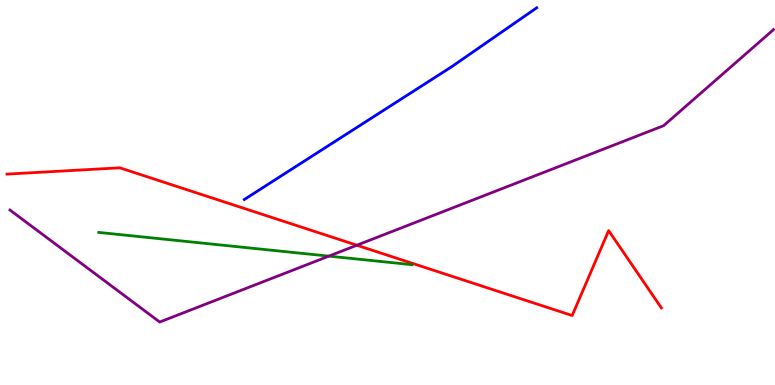[{'lines': ['blue', 'red'], 'intersections': []}, {'lines': ['green', 'red'], 'intersections': []}, {'lines': ['purple', 'red'], 'intersections': [{'x': 4.6, 'y': 3.63}]}, {'lines': ['blue', 'green'], 'intersections': []}, {'lines': ['blue', 'purple'], 'intersections': []}, {'lines': ['green', 'purple'], 'intersections': [{'x': 4.24, 'y': 3.35}]}]